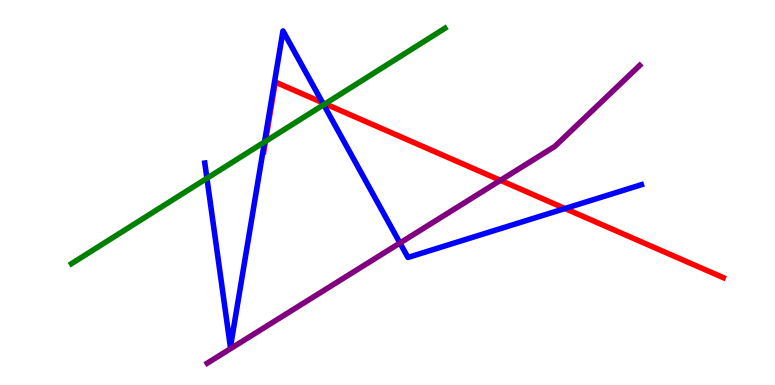[{'lines': ['blue', 'red'], 'intersections': [{'x': 4.16, 'y': 7.33}, {'x': 7.29, 'y': 4.58}]}, {'lines': ['green', 'red'], 'intersections': [{'x': 3.43, 'y': 6.33}, {'x': 4.2, 'y': 7.3}]}, {'lines': ['purple', 'red'], 'intersections': [{'x': 6.46, 'y': 5.32}]}, {'lines': ['blue', 'green'], 'intersections': [{'x': 2.67, 'y': 5.37}, {'x': 3.41, 'y': 6.31}, {'x': 4.18, 'y': 7.28}]}, {'lines': ['blue', 'purple'], 'intersections': [{'x': 5.16, 'y': 3.69}]}, {'lines': ['green', 'purple'], 'intersections': []}]